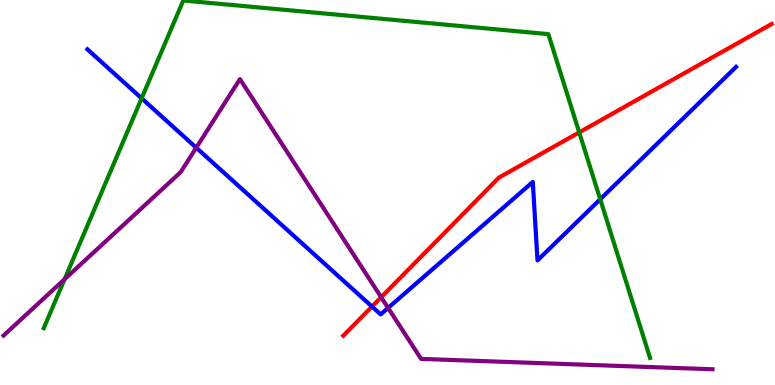[{'lines': ['blue', 'red'], 'intersections': [{'x': 4.8, 'y': 2.04}]}, {'lines': ['green', 'red'], 'intersections': [{'x': 7.47, 'y': 6.56}]}, {'lines': ['purple', 'red'], 'intersections': [{'x': 4.92, 'y': 2.28}]}, {'lines': ['blue', 'green'], 'intersections': [{'x': 1.83, 'y': 7.45}, {'x': 7.74, 'y': 4.82}]}, {'lines': ['blue', 'purple'], 'intersections': [{'x': 2.53, 'y': 6.16}, {'x': 5.01, 'y': 2.0}]}, {'lines': ['green', 'purple'], 'intersections': [{'x': 0.833, 'y': 2.75}]}]